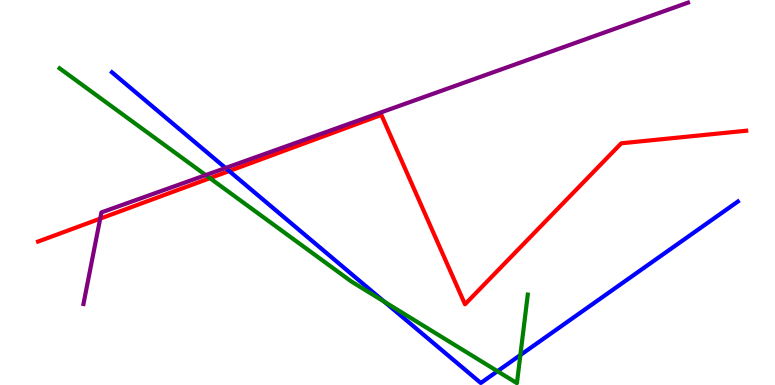[{'lines': ['blue', 'red'], 'intersections': [{'x': 2.96, 'y': 5.56}]}, {'lines': ['green', 'red'], 'intersections': [{'x': 2.71, 'y': 5.37}]}, {'lines': ['purple', 'red'], 'intersections': [{'x': 1.29, 'y': 4.32}]}, {'lines': ['blue', 'green'], 'intersections': [{'x': 4.96, 'y': 2.16}, {'x': 6.42, 'y': 0.358}, {'x': 6.71, 'y': 0.778}]}, {'lines': ['blue', 'purple'], 'intersections': [{'x': 2.91, 'y': 5.64}]}, {'lines': ['green', 'purple'], 'intersections': [{'x': 2.65, 'y': 5.45}]}]